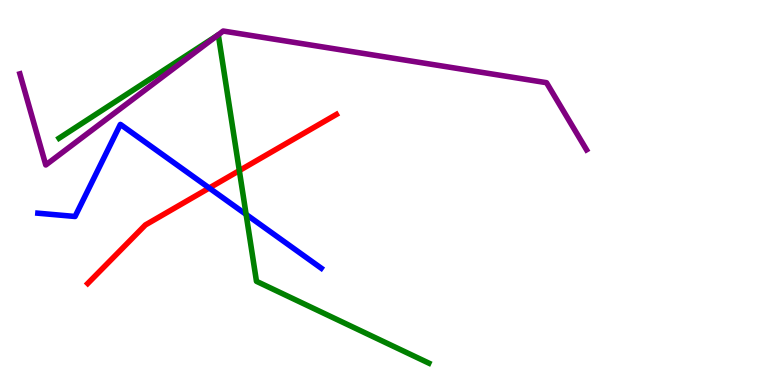[{'lines': ['blue', 'red'], 'intersections': [{'x': 2.7, 'y': 5.12}]}, {'lines': ['green', 'red'], 'intersections': [{'x': 3.09, 'y': 5.57}]}, {'lines': ['purple', 'red'], 'intersections': []}, {'lines': ['blue', 'green'], 'intersections': [{'x': 3.18, 'y': 4.43}]}, {'lines': ['blue', 'purple'], 'intersections': []}, {'lines': ['green', 'purple'], 'intersections': [{'x': 2.81, 'y': 9.08}]}]